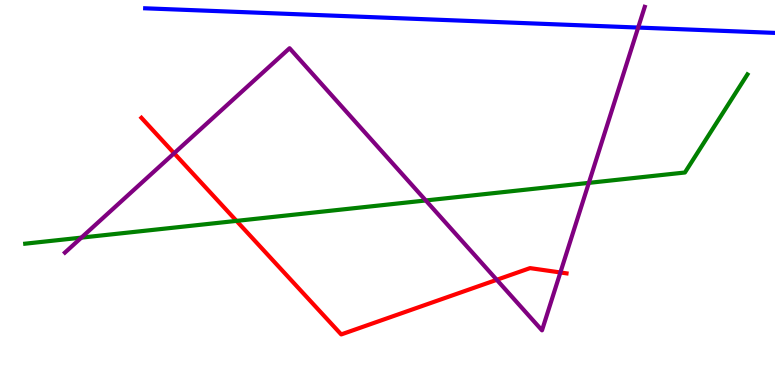[{'lines': ['blue', 'red'], 'intersections': []}, {'lines': ['green', 'red'], 'intersections': [{'x': 3.05, 'y': 4.26}]}, {'lines': ['purple', 'red'], 'intersections': [{'x': 2.25, 'y': 6.02}, {'x': 6.41, 'y': 2.73}, {'x': 7.23, 'y': 2.92}]}, {'lines': ['blue', 'green'], 'intersections': []}, {'lines': ['blue', 'purple'], 'intersections': [{'x': 8.23, 'y': 9.28}]}, {'lines': ['green', 'purple'], 'intersections': [{'x': 1.05, 'y': 3.83}, {'x': 5.49, 'y': 4.79}, {'x': 7.6, 'y': 5.25}]}]